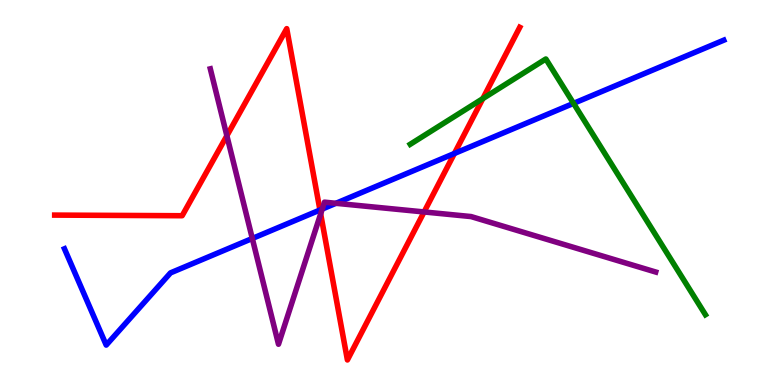[{'lines': ['blue', 'red'], 'intersections': [{'x': 4.13, 'y': 4.54}, {'x': 5.86, 'y': 6.01}]}, {'lines': ['green', 'red'], 'intersections': [{'x': 6.23, 'y': 7.44}]}, {'lines': ['purple', 'red'], 'intersections': [{'x': 2.93, 'y': 6.47}, {'x': 4.14, 'y': 4.44}, {'x': 5.47, 'y': 4.49}]}, {'lines': ['blue', 'green'], 'intersections': [{'x': 7.4, 'y': 7.32}]}, {'lines': ['blue', 'purple'], 'intersections': [{'x': 3.26, 'y': 3.81}, {'x': 4.16, 'y': 4.57}, {'x': 4.33, 'y': 4.72}]}, {'lines': ['green', 'purple'], 'intersections': []}]